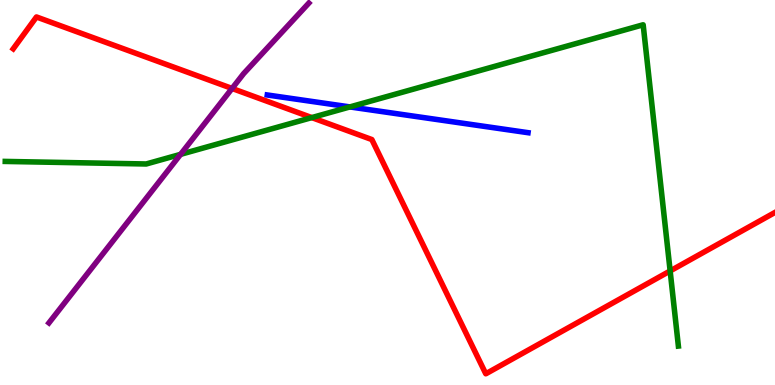[{'lines': ['blue', 'red'], 'intersections': []}, {'lines': ['green', 'red'], 'intersections': [{'x': 4.02, 'y': 6.95}, {'x': 8.65, 'y': 2.96}]}, {'lines': ['purple', 'red'], 'intersections': [{'x': 2.99, 'y': 7.7}]}, {'lines': ['blue', 'green'], 'intersections': [{'x': 4.51, 'y': 7.22}]}, {'lines': ['blue', 'purple'], 'intersections': []}, {'lines': ['green', 'purple'], 'intersections': [{'x': 2.33, 'y': 5.99}]}]